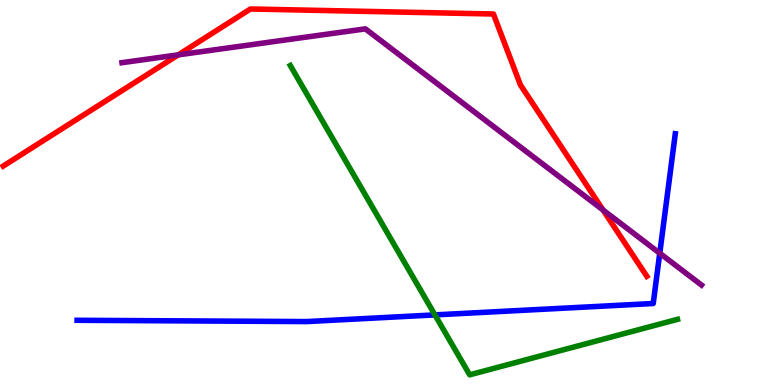[{'lines': ['blue', 'red'], 'intersections': []}, {'lines': ['green', 'red'], 'intersections': []}, {'lines': ['purple', 'red'], 'intersections': [{'x': 2.3, 'y': 8.58}, {'x': 7.78, 'y': 4.54}]}, {'lines': ['blue', 'green'], 'intersections': [{'x': 5.61, 'y': 1.82}]}, {'lines': ['blue', 'purple'], 'intersections': [{'x': 8.51, 'y': 3.42}]}, {'lines': ['green', 'purple'], 'intersections': []}]